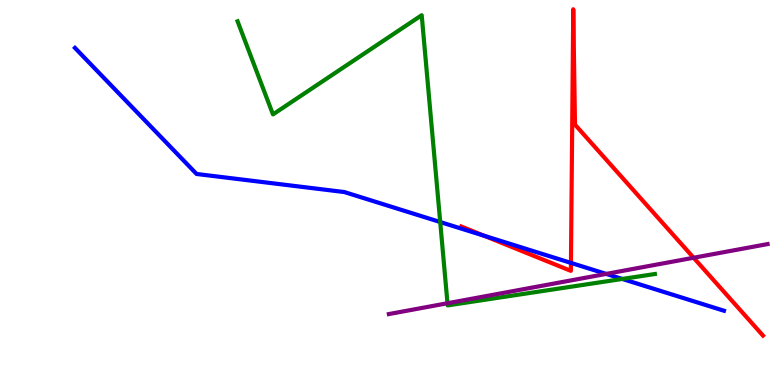[{'lines': ['blue', 'red'], 'intersections': [{'x': 6.25, 'y': 3.88}, {'x': 7.37, 'y': 3.17}]}, {'lines': ['green', 'red'], 'intersections': []}, {'lines': ['purple', 'red'], 'intersections': [{'x': 8.95, 'y': 3.31}]}, {'lines': ['blue', 'green'], 'intersections': [{'x': 5.68, 'y': 4.23}, {'x': 8.03, 'y': 2.75}]}, {'lines': ['blue', 'purple'], 'intersections': [{'x': 7.82, 'y': 2.89}]}, {'lines': ['green', 'purple'], 'intersections': [{'x': 5.77, 'y': 2.12}]}]